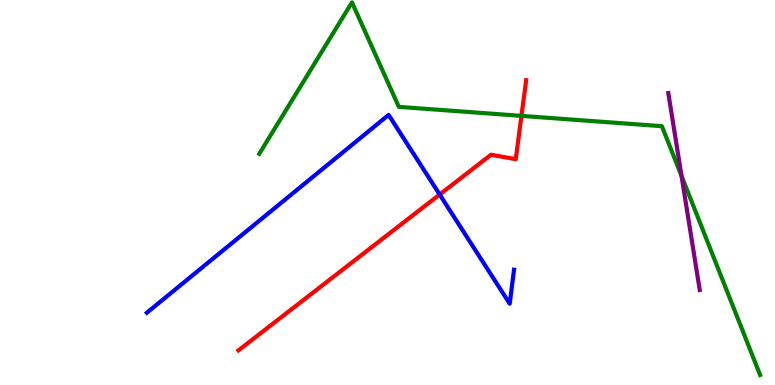[{'lines': ['blue', 'red'], 'intersections': [{'x': 5.67, 'y': 4.95}]}, {'lines': ['green', 'red'], 'intersections': [{'x': 6.73, 'y': 6.99}]}, {'lines': ['purple', 'red'], 'intersections': []}, {'lines': ['blue', 'green'], 'intersections': []}, {'lines': ['blue', 'purple'], 'intersections': []}, {'lines': ['green', 'purple'], 'intersections': [{'x': 8.79, 'y': 5.43}]}]